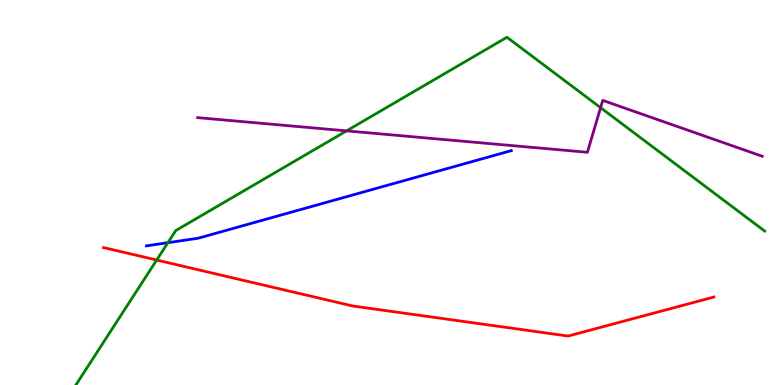[{'lines': ['blue', 'red'], 'intersections': []}, {'lines': ['green', 'red'], 'intersections': [{'x': 2.02, 'y': 3.25}]}, {'lines': ['purple', 'red'], 'intersections': []}, {'lines': ['blue', 'green'], 'intersections': [{'x': 2.17, 'y': 3.7}]}, {'lines': ['blue', 'purple'], 'intersections': []}, {'lines': ['green', 'purple'], 'intersections': [{'x': 4.47, 'y': 6.6}, {'x': 7.75, 'y': 7.2}]}]